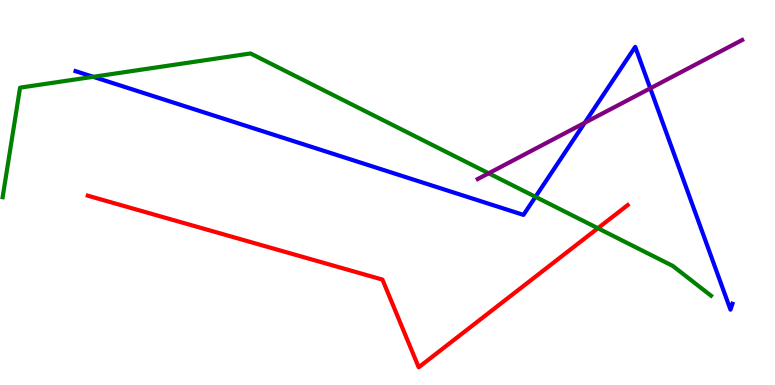[{'lines': ['blue', 'red'], 'intersections': []}, {'lines': ['green', 'red'], 'intersections': [{'x': 7.71, 'y': 4.07}]}, {'lines': ['purple', 'red'], 'intersections': []}, {'lines': ['blue', 'green'], 'intersections': [{'x': 1.2, 'y': 8.0}, {'x': 6.91, 'y': 4.89}]}, {'lines': ['blue', 'purple'], 'intersections': [{'x': 7.54, 'y': 6.81}, {'x': 8.39, 'y': 7.71}]}, {'lines': ['green', 'purple'], 'intersections': [{'x': 6.31, 'y': 5.5}]}]